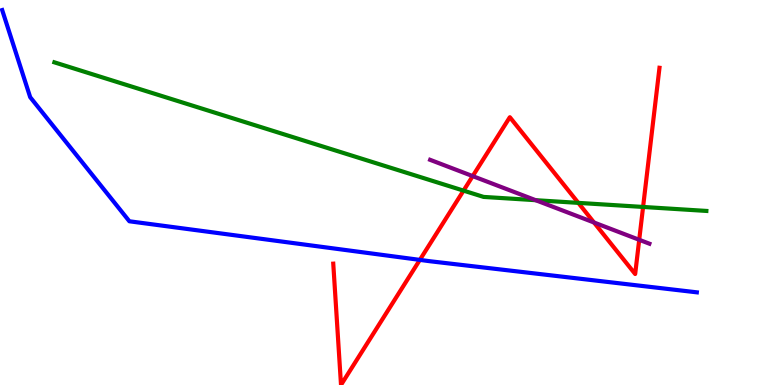[{'lines': ['blue', 'red'], 'intersections': [{'x': 5.42, 'y': 3.25}]}, {'lines': ['green', 'red'], 'intersections': [{'x': 5.98, 'y': 5.05}, {'x': 7.46, 'y': 4.73}, {'x': 8.3, 'y': 4.62}]}, {'lines': ['purple', 'red'], 'intersections': [{'x': 6.1, 'y': 5.43}, {'x': 7.66, 'y': 4.22}, {'x': 8.25, 'y': 3.77}]}, {'lines': ['blue', 'green'], 'intersections': []}, {'lines': ['blue', 'purple'], 'intersections': []}, {'lines': ['green', 'purple'], 'intersections': [{'x': 6.91, 'y': 4.8}]}]